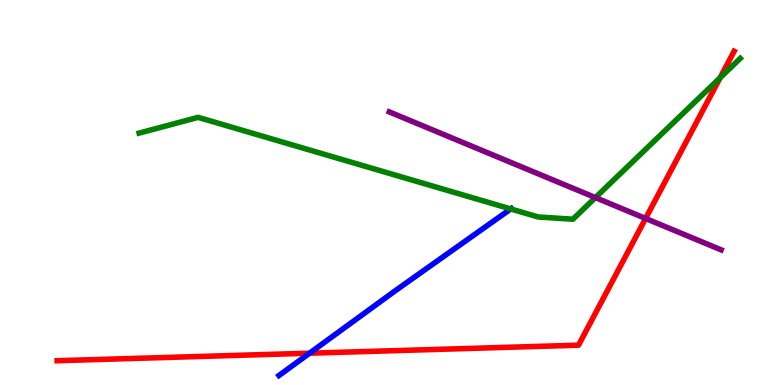[{'lines': ['blue', 'red'], 'intersections': [{'x': 3.99, 'y': 0.826}]}, {'lines': ['green', 'red'], 'intersections': [{'x': 9.29, 'y': 7.98}]}, {'lines': ['purple', 'red'], 'intersections': [{'x': 8.33, 'y': 4.33}]}, {'lines': ['blue', 'green'], 'intersections': [{'x': 6.59, 'y': 4.57}]}, {'lines': ['blue', 'purple'], 'intersections': []}, {'lines': ['green', 'purple'], 'intersections': [{'x': 7.68, 'y': 4.87}]}]